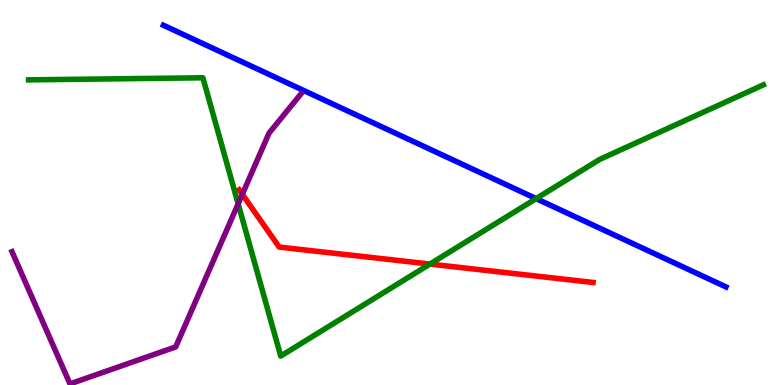[{'lines': ['blue', 'red'], 'intersections': []}, {'lines': ['green', 'red'], 'intersections': [{'x': 5.55, 'y': 3.14}]}, {'lines': ['purple', 'red'], 'intersections': [{'x': 3.13, 'y': 4.95}]}, {'lines': ['blue', 'green'], 'intersections': [{'x': 6.92, 'y': 4.84}]}, {'lines': ['blue', 'purple'], 'intersections': []}, {'lines': ['green', 'purple'], 'intersections': [{'x': 3.07, 'y': 4.71}]}]